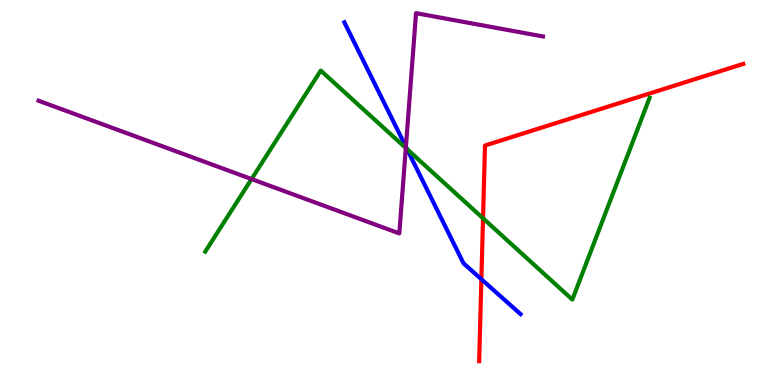[{'lines': ['blue', 'red'], 'intersections': [{'x': 6.21, 'y': 2.75}]}, {'lines': ['green', 'red'], 'intersections': [{'x': 6.23, 'y': 4.33}]}, {'lines': ['purple', 'red'], 'intersections': []}, {'lines': ['blue', 'green'], 'intersections': [{'x': 5.25, 'y': 6.13}]}, {'lines': ['blue', 'purple'], 'intersections': [{'x': 5.24, 'y': 6.19}]}, {'lines': ['green', 'purple'], 'intersections': [{'x': 3.25, 'y': 5.35}, {'x': 5.24, 'y': 6.16}]}]